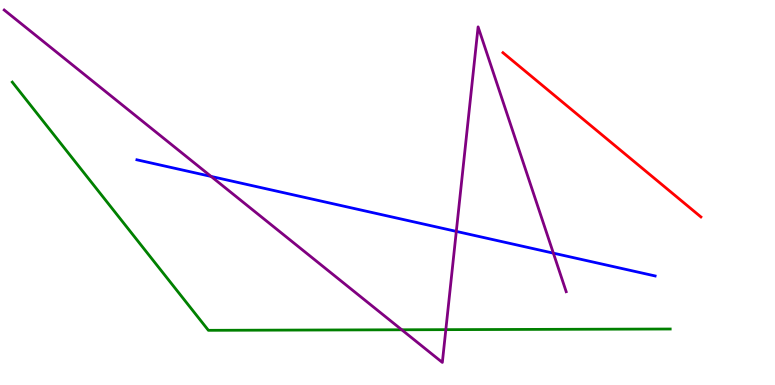[{'lines': ['blue', 'red'], 'intersections': []}, {'lines': ['green', 'red'], 'intersections': []}, {'lines': ['purple', 'red'], 'intersections': []}, {'lines': ['blue', 'green'], 'intersections': []}, {'lines': ['blue', 'purple'], 'intersections': [{'x': 2.72, 'y': 5.42}, {'x': 5.89, 'y': 3.99}, {'x': 7.14, 'y': 3.42}]}, {'lines': ['green', 'purple'], 'intersections': [{'x': 5.18, 'y': 1.43}, {'x': 5.75, 'y': 1.44}]}]